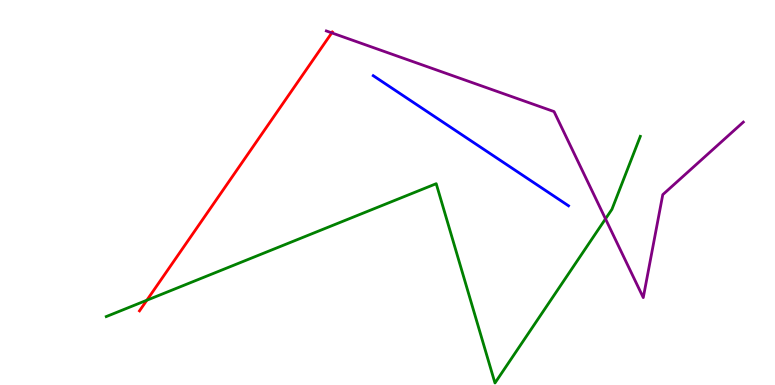[{'lines': ['blue', 'red'], 'intersections': []}, {'lines': ['green', 'red'], 'intersections': [{'x': 1.89, 'y': 2.2}]}, {'lines': ['purple', 'red'], 'intersections': [{'x': 4.28, 'y': 9.15}]}, {'lines': ['blue', 'green'], 'intersections': []}, {'lines': ['blue', 'purple'], 'intersections': []}, {'lines': ['green', 'purple'], 'intersections': [{'x': 7.81, 'y': 4.32}]}]